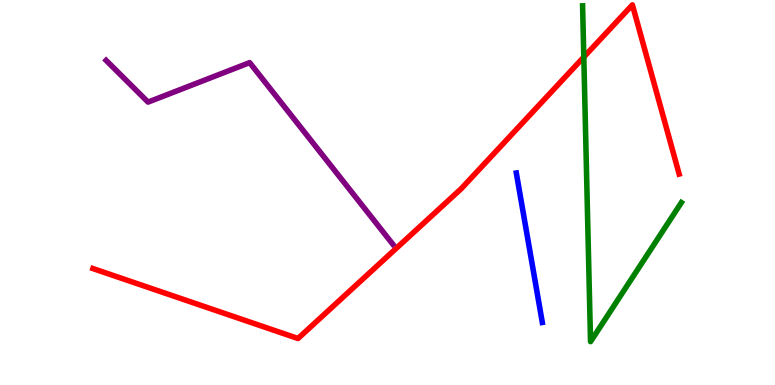[{'lines': ['blue', 'red'], 'intersections': []}, {'lines': ['green', 'red'], 'intersections': [{'x': 7.53, 'y': 8.52}]}, {'lines': ['purple', 'red'], 'intersections': []}, {'lines': ['blue', 'green'], 'intersections': []}, {'lines': ['blue', 'purple'], 'intersections': []}, {'lines': ['green', 'purple'], 'intersections': []}]